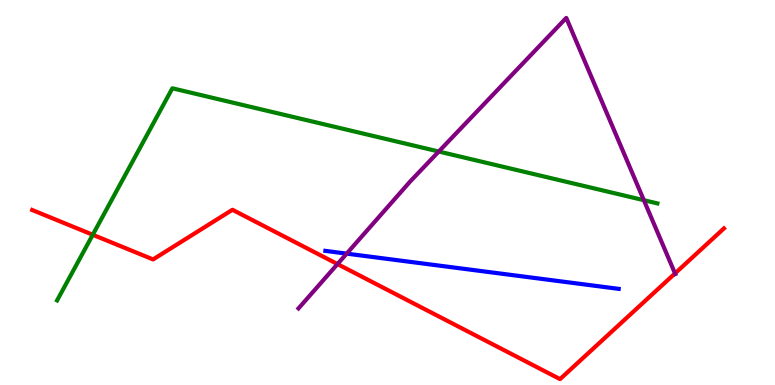[{'lines': ['blue', 'red'], 'intersections': []}, {'lines': ['green', 'red'], 'intersections': [{'x': 1.2, 'y': 3.9}]}, {'lines': ['purple', 'red'], 'intersections': [{'x': 4.35, 'y': 3.14}, {'x': 8.71, 'y': 2.9}]}, {'lines': ['blue', 'green'], 'intersections': []}, {'lines': ['blue', 'purple'], 'intersections': [{'x': 4.47, 'y': 3.41}]}, {'lines': ['green', 'purple'], 'intersections': [{'x': 5.66, 'y': 6.06}, {'x': 8.31, 'y': 4.8}]}]